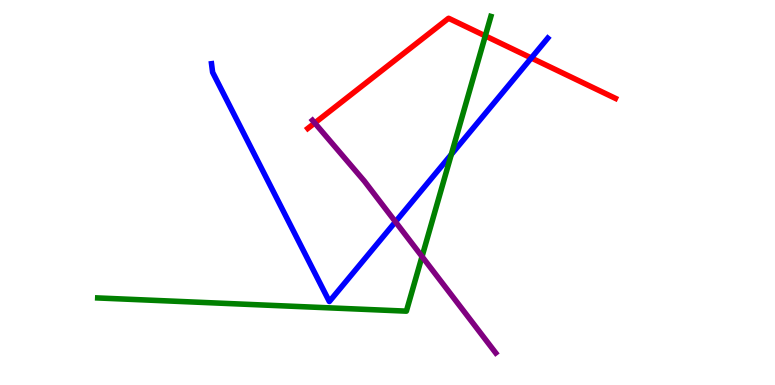[{'lines': ['blue', 'red'], 'intersections': [{'x': 6.86, 'y': 8.49}]}, {'lines': ['green', 'red'], 'intersections': [{'x': 6.26, 'y': 9.07}]}, {'lines': ['purple', 'red'], 'intersections': [{'x': 4.06, 'y': 6.81}]}, {'lines': ['blue', 'green'], 'intersections': [{'x': 5.82, 'y': 5.99}]}, {'lines': ['blue', 'purple'], 'intersections': [{'x': 5.1, 'y': 4.24}]}, {'lines': ['green', 'purple'], 'intersections': [{'x': 5.45, 'y': 3.34}]}]